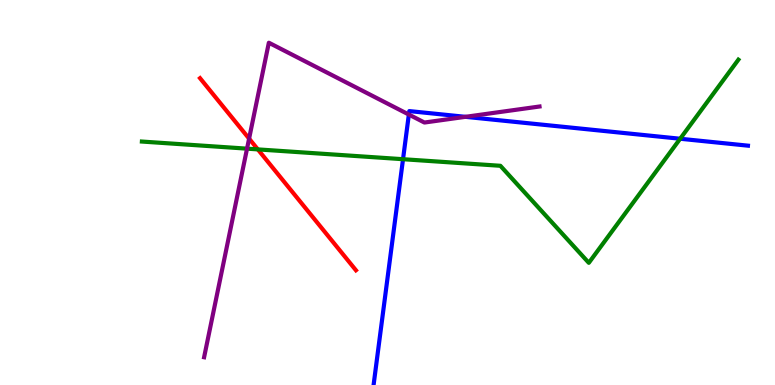[{'lines': ['blue', 'red'], 'intersections': []}, {'lines': ['green', 'red'], 'intersections': [{'x': 3.33, 'y': 6.12}]}, {'lines': ['purple', 'red'], 'intersections': [{'x': 3.21, 'y': 6.4}]}, {'lines': ['blue', 'green'], 'intersections': [{'x': 5.2, 'y': 5.86}, {'x': 8.78, 'y': 6.4}]}, {'lines': ['blue', 'purple'], 'intersections': [{'x': 5.28, 'y': 7.02}, {'x': 6.01, 'y': 6.97}]}, {'lines': ['green', 'purple'], 'intersections': [{'x': 3.19, 'y': 6.14}]}]